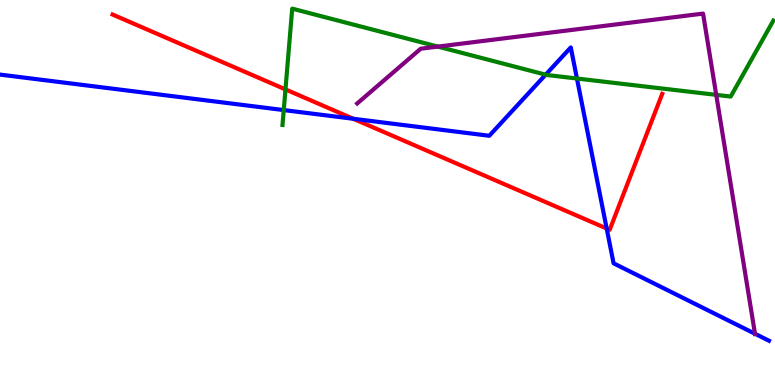[{'lines': ['blue', 'red'], 'intersections': [{'x': 4.56, 'y': 6.92}, {'x': 7.83, 'y': 4.06}]}, {'lines': ['green', 'red'], 'intersections': [{'x': 3.68, 'y': 7.68}]}, {'lines': ['purple', 'red'], 'intersections': []}, {'lines': ['blue', 'green'], 'intersections': [{'x': 3.66, 'y': 7.14}, {'x': 7.04, 'y': 8.06}, {'x': 7.44, 'y': 7.96}]}, {'lines': ['blue', 'purple'], 'intersections': [{'x': 9.74, 'y': 1.33}]}, {'lines': ['green', 'purple'], 'intersections': [{'x': 5.65, 'y': 8.79}, {'x': 9.24, 'y': 7.54}]}]